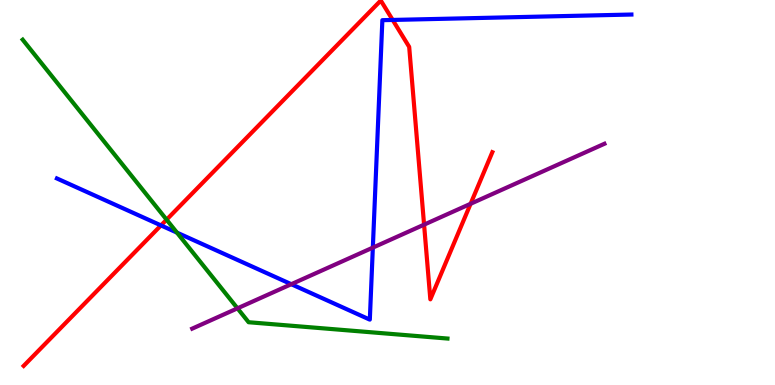[{'lines': ['blue', 'red'], 'intersections': [{'x': 2.08, 'y': 4.15}, {'x': 5.07, 'y': 9.48}]}, {'lines': ['green', 'red'], 'intersections': [{'x': 2.15, 'y': 4.29}]}, {'lines': ['purple', 'red'], 'intersections': [{'x': 5.47, 'y': 4.16}, {'x': 6.07, 'y': 4.71}]}, {'lines': ['blue', 'green'], 'intersections': [{'x': 2.28, 'y': 3.96}]}, {'lines': ['blue', 'purple'], 'intersections': [{'x': 3.76, 'y': 2.62}, {'x': 4.81, 'y': 3.57}]}, {'lines': ['green', 'purple'], 'intersections': [{'x': 3.06, 'y': 1.99}]}]